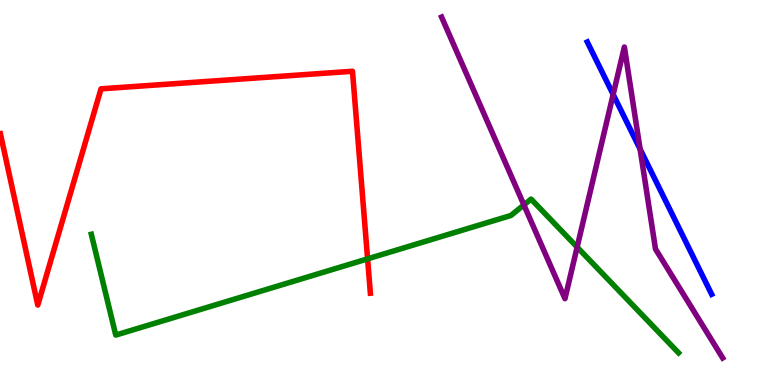[{'lines': ['blue', 'red'], 'intersections': []}, {'lines': ['green', 'red'], 'intersections': [{'x': 4.74, 'y': 3.28}]}, {'lines': ['purple', 'red'], 'intersections': []}, {'lines': ['blue', 'green'], 'intersections': []}, {'lines': ['blue', 'purple'], 'intersections': [{'x': 7.91, 'y': 7.55}, {'x': 8.26, 'y': 6.13}]}, {'lines': ['green', 'purple'], 'intersections': [{'x': 6.76, 'y': 4.68}, {'x': 7.45, 'y': 3.58}]}]